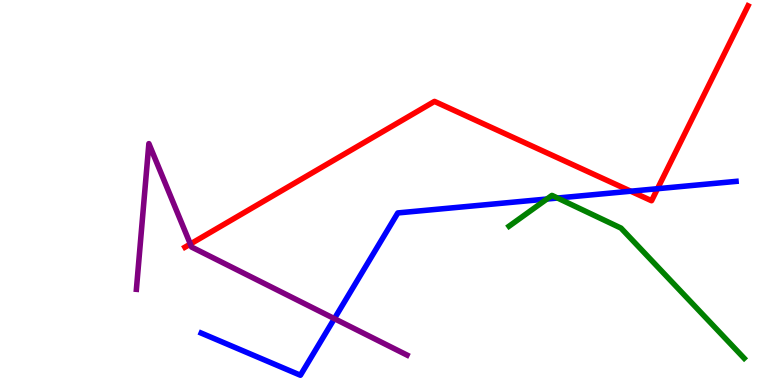[{'lines': ['blue', 'red'], 'intersections': [{'x': 8.14, 'y': 5.03}, {'x': 8.48, 'y': 5.1}]}, {'lines': ['green', 'red'], 'intersections': []}, {'lines': ['purple', 'red'], 'intersections': [{'x': 2.46, 'y': 3.66}]}, {'lines': ['blue', 'green'], 'intersections': [{'x': 7.06, 'y': 4.83}, {'x': 7.19, 'y': 4.86}]}, {'lines': ['blue', 'purple'], 'intersections': [{'x': 4.31, 'y': 1.72}]}, {'lines': ['green', 'purple'], 'intersections': []}]